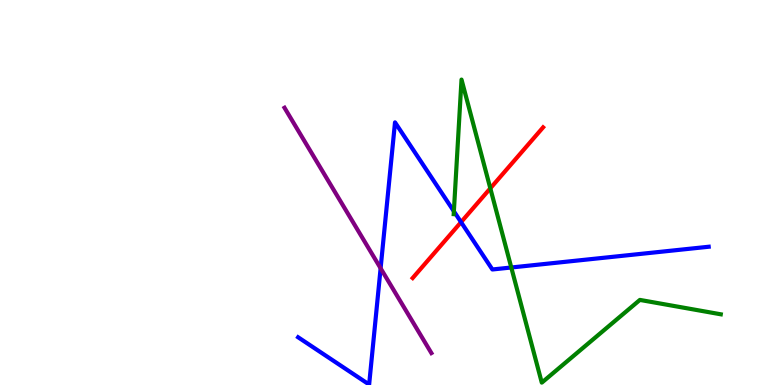[{'lines': ['blue', 'red'], 'intersections': [{'x': 5.95, 'y': 4.23}]}, {'lines': ['green', 'red'], 'intersections': [{'x': 6.33, 'y': 5.11}]}, {'lines': ['purple', 'red'], 'intersections': []}, {'lines': ['blue', 'green'], 'intersections': [{'x': 5.86, 'y': 4.51}, {'x': 6.6, 'y': 3.05}]}, {'lines': ['blue', 'purple'], 'intersections': [{'x': 4.91, 'y': 3.03}]}, {'lines': ['green', 'purple'], 'intersections': []}]